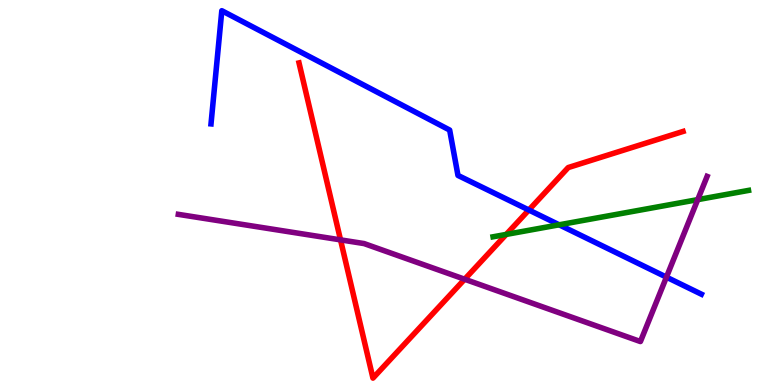[{'lines': ['blue', 'red'], 'intersections': [{'x': 6.82, 'y': 4.55}]}, {'lines': ['green', 'red'], 'intersections': [{'x': 6.53, 'y': 3.91}]}, {'lines': ['purple', 'red'], 'intersections': [{'x': 4.39, 'y': 3.77}, {'x': 6.0, 'y': 2.75}]}, {'lines': ['blue', 'green'], 'intersections': [{'x': 7.22, 'y': 4.16}]}, {'lines': ['blue', 'purple'], 'intersections': [{'x': 8.6, 'y': 2.8}]}, {'lines': ['green', 'purple'], 'intersections': [{'x': 9.0, 'y': 4.81}]}]